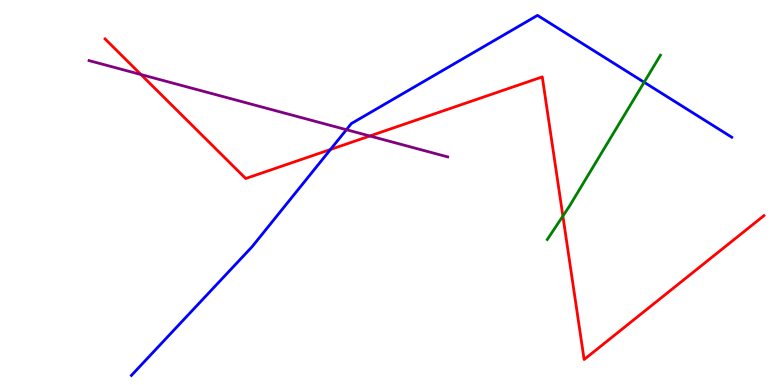[{'lines': ['blue', 'red'], 'intersections': [{'x': 4.26, 'y': 6.12}]}, {'lines': ['green', 'red'], 'intersections': [{'x': 7.26, 'y': 4.39}]}, {'lines': ['purple', 'red'], 'intersections': [{'x': 1.82, 'y': 8.06}, {'x': 4.77, 'y': 6.47}]}, {'lines': ['blue', 'green'], 'intersections': [{'x': 8.31, 'y': 7.86}]}, {'lines': ['blue', 'purple'], 'intersections': [{'x': 4.47, 'y': 6.63}]}, {'lines': ['green', 'purple'], 'intersections': []}]